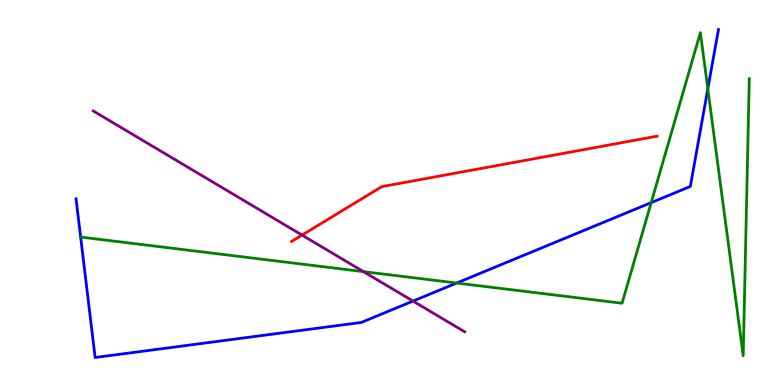[{'lines': ['blue', 'red'], 'intersections': []}, {'lines': ['green', 'red'], 'intersections': []}, {'lines': ['purple', 'red'], 'intersections': [{'x': 3.9, 'y': 3.89}]}, {'lines': ['blue', 'green'], 'intersections': [{'x': 1.04, 'y': 3.84}, {'x': 5.89, 'y': 2.65}, {'x': 8.4, 'y': 4.74}, {'x': 9.13, 'y': 7.69}]}, {'lines': ['blue', 'purple'], 'intersections': [{'x': 5.33, 'y': 2.18}]}, {'lines': ['green', 'purple'], 'intersections': [{'x': 4.69, 'y': 2.94}]}]